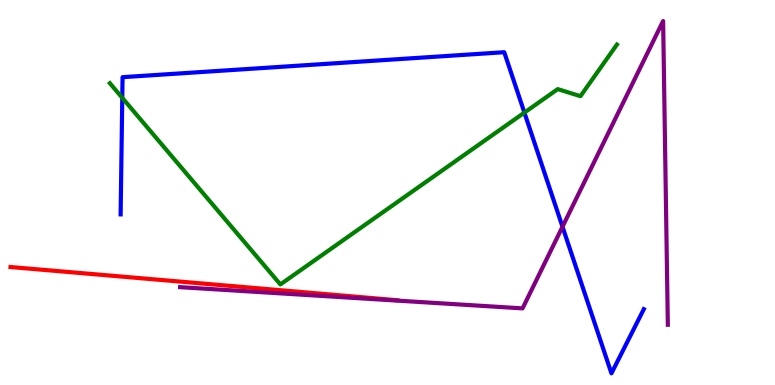[{'lines': ['blue', 'red'], 'intersections': []}, {'lines': ['green', 'red'], 'intersections': []}, {'lines': ['purple', 'red'], 'intersections': []}, {'lines': ['blue', 'green'], 'intersections': [{'x': 1.58, 'y': 7.46}, {'x': 6.77, 'y': 7.08}]}, {'lines': ['blue', 'purple'], 'intersections': [{'x': 7.26, 'y': 4.11}]}, {'lines': ['green', 'purple'], 'intersections': []}]